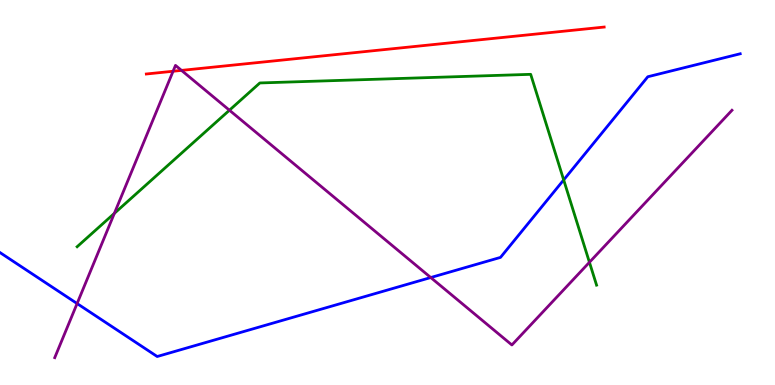[{'lines': ['blue', 'red'], 'intersections': []}, {'lines': ['green', 'red'], 'intersections': []}, {'lines': ['purple', 'red'], 'intersections': [{'x': 2.23, 'y': 8.15}, {'x': 2.34, 'y': 8.17}]}, {'lines': ['blue', 'green'], 'intersections': [{'x': 7.27, 'y': 5.33}]}, {'lines': ['blue', 'purple'], 'intersections': [{'x': 0.995, 'y': 2.12}, {'x': 5.56, 'y': 2.79}]}, {'lines': ['green', 'purple'], 'intersections': [{'x': 1.48, 'y': 4.46}, {'x': 2.96, 'y': 7.14}, {'x': 7.61, 'y': 3.19}]}]